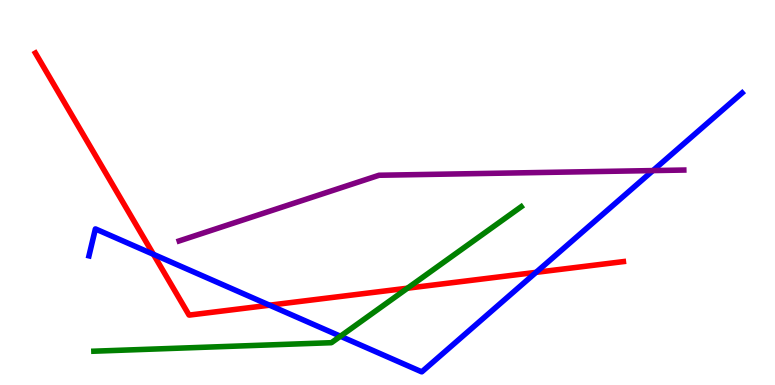[{'lines': ['blue', 'red'], 'intersections': [{'x': 1.98, 'y': 3.39}, {'x': 3.48, 'y': 2.07}, {'x': 6.92, 'y': 2.93}]}, {'lines': ['green', 'red'], 'intersections': [{'x': 5.26, 'y': 2.51}]}, {'lines': ['purple', 'red'], 'intersections': []}, {'lines': ['blue', 'green'], 'intersections': [{'x': 4.39, 'y': 1.27}]}, {'lines': ['blue', 'purple'], 'intersections': [{'x': 8.43, 'y': 5.57}]}, {'lines': ['green', 'purple'], 'intersections': []}]